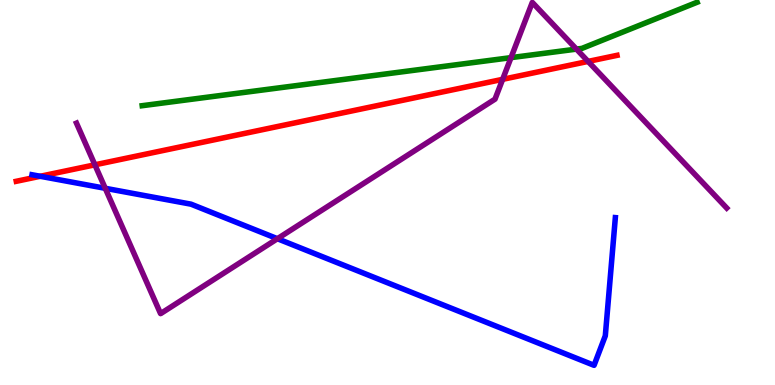[{'lines': ['blue', 'red'], 'intersections': [{'x': 0.519, 'y': 5.42}]}, {'lines': ['green', 'red'], 'intersections': []}, {'lines': ['purple', 'red'], 'intersections': [{'x': 1.22, 'y': 5.72}, {'x': 6.49, 'y': 7.94}, {'x': 7.59, 'y': 8.4}]}, {'lines': ['blue', 'green'], 'intersections': []}, {'lines': ['blue', 'purple'], 'intersections': [{'x': 1.36, 'y': 5.11}, {'x': 3.58, 'y': 3.8}]}, {'lines': ['green', 'purple'], 'intersections': [{'x': 6.59, 'y': 8.5}, {'x': 7.44, 'y': 8.72}]}]